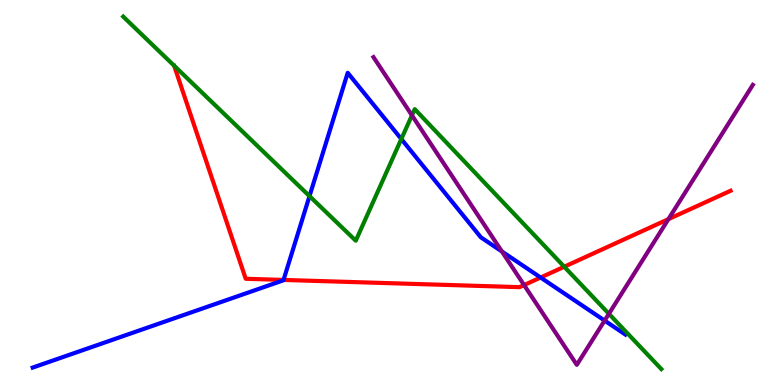[{'lines': ['blue', 'red'], 'intersections': [{'x': 3.66, 'y': 2.73}, {'x': 6.98, 'y': 2.79}]}, {'lines': ['green', 'red'], 'intersections': [{'x': 7.28, 'y': 3.07}]}, {'lines': ['purple', 'red'], 'intersections': [{'x': 6.76, 'y': 2.6}, {'x': 8.62, 'y': 4.31}]}, {'lines': ['blue', 'green'], 'intersections': [{'x': 3.99, 'y': 4.91}, {'x': 5.18, 'y': 6.39}]}, {'lines': ['blue', 'purple'], 'intersections': [{'x': 6.48, 'y': 3.47}, {'x': 7.8, 'y': 1.67}]}, {'lines': ['green', 'purple'], 'intersections': [{'x': 5.32, 'y': 7.0}, {'x': 7.86, 'y': 1.85}]}]